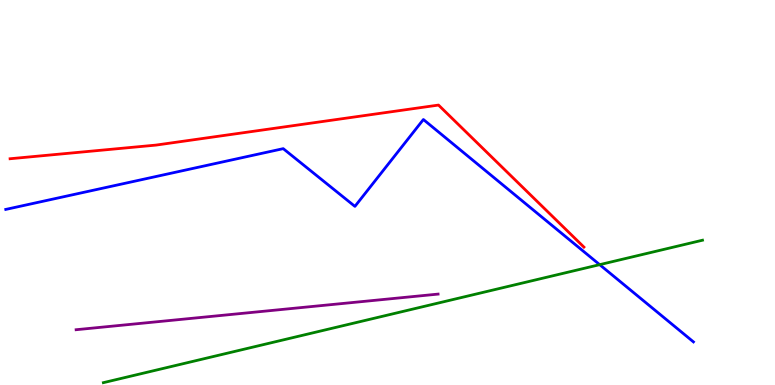[{'lines': ['blue', 'red'], 'intersections': []}, {'lines': ['green', 'red'], 'intersections': []}, {'lines': ['purple', 'red'], 'intersections': []}, {'lines': ['blue', 'green'], 'intersections': [{'x': 7.74, 'y': 3.13}]}, {'lines': ['blue', 'purple'], 'intersections': []}, {'lines': ['green', 'purple'], 'intersections': []}]